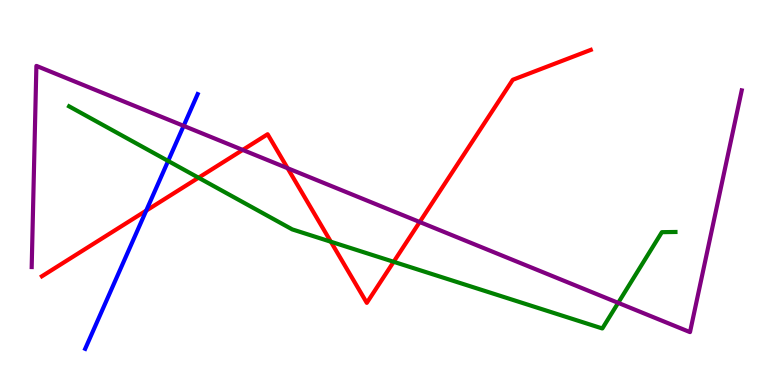[{'lines': ['blue', 'red'], 'intersections': [{'x': 1.89, 'y': 4.53}]}, {'lines': ['green', 'red'], 'intersections': [{'x': 2.56, 'y': 5.38}, {'x': 4.27, 'y': 3.72}, {'x': 5.08, 'y': 3.2}]}, {'lines': ['purple', 'red'], 'intersections': [{'x': 3.13, 'y': 6.11}, {'x': 3.71, 'y': 5.63}, {'x': 5.42, 'y': 4.23}]}, {'lines': ['blue', 'green'], 'intersections': [{'x': 2.17, 'y': 5.82}]}, {'lines': ['blue', 'purple'], 'intersections': [{'x': 2.37, 'y': 6.73}]}, {'lines': ['green', 'purple'], 'intersections': [{'x': 7.98, 'y': 2.13}]}]